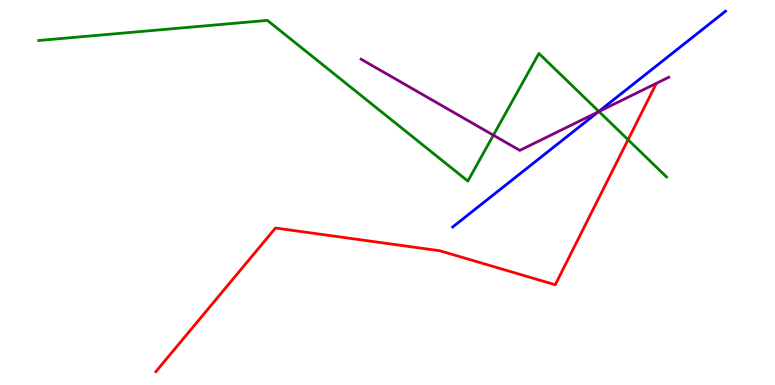[{'lines': ['blue', 'red'], 'intersections': []}, {'lines': ['green', 'red'], 'intersections': [{'x': 8.1, 'y': 6.37}]}, {'lines': ['purple', 'red'], 'intersections': []}, {'lines': ['blue', 'green'], 'intersections': [{'x': 7.73, 'y': 7.11}]}, {'lines': ['blue', 'purple'], 'intersections': [{'x': 7.72, 'y': 7.09}]}, {'lines': ['green', 'purple'], 'intersections': [{'x': 6.37, 'y': 6.49}, {'x': 7.73, 'y': 7.1}]}]